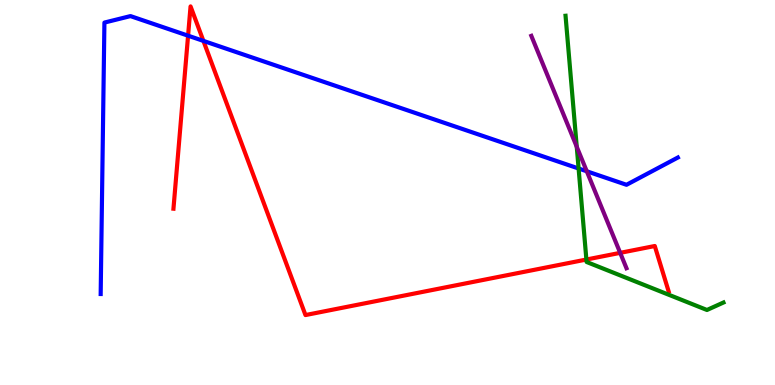[{'lines': ['blue', 'red'], 'intersections': [{'x': 2.43, 'y': 9.07}, {'x': 2.62, 'y': 8.94}]}, {'lines': ['green', 'red'], 'intersections': [{'x': 7.57, 'y': 3.26}]}, {'lines': ['purple', 'red'], 'intersections': [{'x': 8.0, 'y': 3.43}]}, {'lines': ['blue', 'green'], 'intersections': [{'x': 7.47, 'y': 5.62}]}, {'lines': ['blue', 'purple'], 'intersections': [{'x': 7.57, 'y': 5.55}]}, {'lines': ['green', 'purple'], 'intersections': [{'x': 7.44, 'y': 6.19}]}]